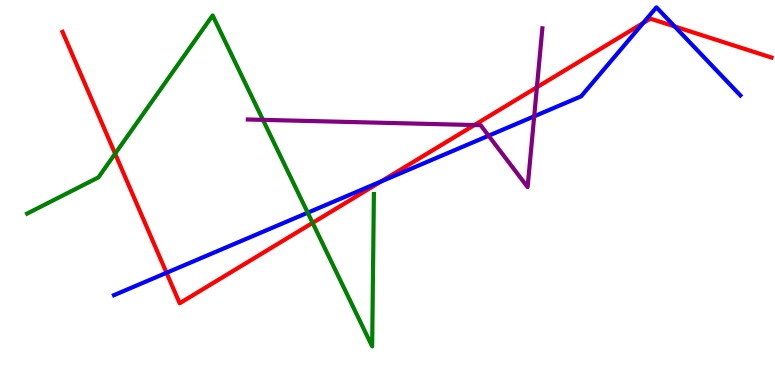[{'lines': ['blue', 'red'], 'intersections': [{'x': 2.15, 'y': 2.91}, {'x': 4.92, 'y': 5.29}, {'x': 8.3, 'y': 9.4}, {'x': 8.71, 'y': 9.31}]}, {'lines': ['green', 'red'], 'intersections': [{'x': 1.49, 'y': 6.01}, {'x': 4.03, 'y': 4.21}]}, {'lines': ['purple', 'red'], 'intersections': [{'x': 6.12, 'y': 6.75}, {'x': 6.93, 'y': 7.73}]}, {'lines': ['blue', 'green'], 'intersections': [{'x': 3.97, 'y': 4.48}]}, {'lines': ['blue', 'purple'], 'intersections': [{'x': 6.3, 'y': 6.47}, {'x': 6.89, 'y': 6.98}]}, {'lines': ['green', 'purple'], 'intersections': [{'x': 3.39, 'y': 6.89}]}]